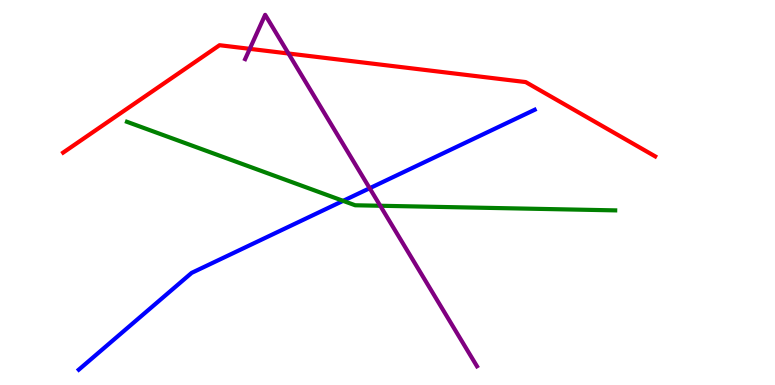[{'lines': ['blue', 'red'], 'intersections': []}, {'lines': ['green', 'red'], 'intersections': []}, {'lines': ['purple', 'red'], 'intersections': [{'x': 3.22, 'y': 8.73}, {'x': 3.72, 'y': 8.61}]}, {'lines': ['blue', 'green'], 'intersections': [{'x': 4.43, 'y': 4.78}]}, {'lines': ['blue', 'purple'], 'intersections': [{'x': 4.77, 'y': 5.11}]}, {'lines': ['green', 'purple'], 'intersections': [{'x': 4.91, 'y': 4.66}]}]